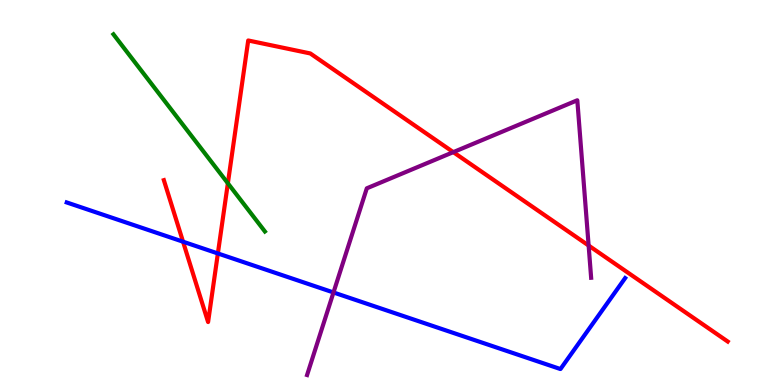[{'lines': ['blue', 'red'], 'intersections': [{'x': 2.36, 'y': 3.72}, {'x': 2.81, 'y': 3.42}]}, {'lines': ['green', 'red'], 'intersections': [{'x': 2.94, 'y': 5.24}]}, {'lines': ['purple', 'red'], 'intersections': [{'x': 5.85, 'y': 6.05}, {'x': 7.6, 'y': 3.62}]}, {'lines': ['blue', 'green'], 'intersections': []}, {'lines': ['blue', 'purple'], 'intersections': [{'x': 4.3, 'y': 2.4}]}, {'lines': ['green', 'purple'], 'intersections': []}]